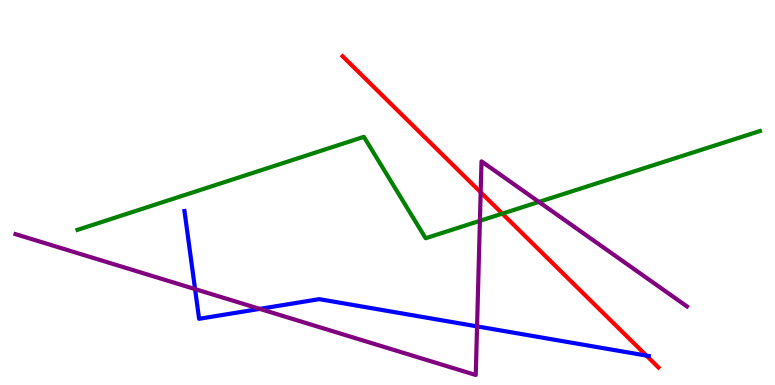[{'lines': ['blue', 'red'], 'intersections': [{'x': 8.34, 'y': 0.764}]}, {'lines': ['green', 'red'], 'intersections': [{'x': 6.48, 'y': 4.45}]}, {'lines': ['purple', 'red'], 'intersections': [{'x': 6.2, 'y': 5.01}]}, {'lines': ['blue', 'green'], 'intersections': []}, {'lines': ['blue', 'purple'], 'intersections': [{'x': 2.52, 'y': 2.49}, {'x': 3.35, 'y': 1.98}, {'x': 6.16, 'y': 1.52}]}, {'lines': ['green', 'purple'], 'intersections': [{'x': 6.19, 'y': 4.26}, {'x': 6.95, 'y': 4.76}]}]